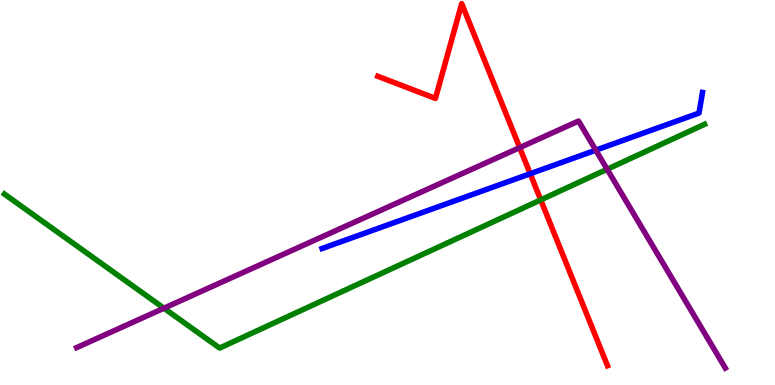[{'lines': ['blue', 'red'], 'intersections': [{'x': 6.84, 'y': 5.49}]}, {'lines': ['green', 'red'], 'intersections': [{'x': 6.98, 'y': 4.81}]}, {'lines': ['purple', 'red'], 'intersections': [{'x': 6.71, 'y': 6.17}]}, {'lines': ['blue', 'green'], 'intersections': []}, {'lines': ['blue', 'purple'], 'intersections': [{'x': 7.69, 'y': 6.1}]}, {'lines': ['green', 'purple'], 'intersections': [{'x': 2.12, 'y': 1.99}, {'x': 7.83, 'y': 5.6}]}]